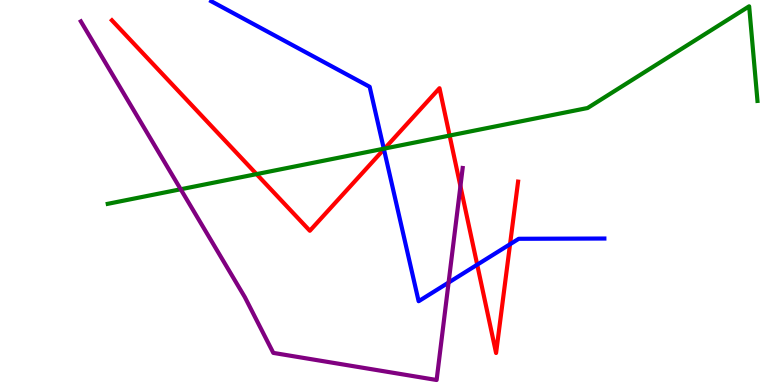[{'lines': ['blue', 'red'], 'intersections': [{'x': 4.95, 'y': 6.12}, {'x': 6.16, 'y': 3.12}, {'x': 6.58, 'y': 3.66}]}, {'lines': ['green', 'red'], 'intersections': [{'x': 3.31, 'y': 5.48}, {'x': 4.96, 'y': 6.14}, {'x': 5.8, 'y': 6.48}]}, {'lines': ['purple', 'red'], 'intersections': [{'x': 5.94, 'y': 5.16}]}, {'lines': ['blue', 'green'], 'intersections': [{'x': 4.95, 'y': 6.14}]}, {'lines': ['blue', 'purple'], 'intersections': [{'x': 5.79, 'y': 2.66}]}, {'lines': ['green', 'purple'], 'intersections': [{'x': 2.33, 'y': 5.08}]}]